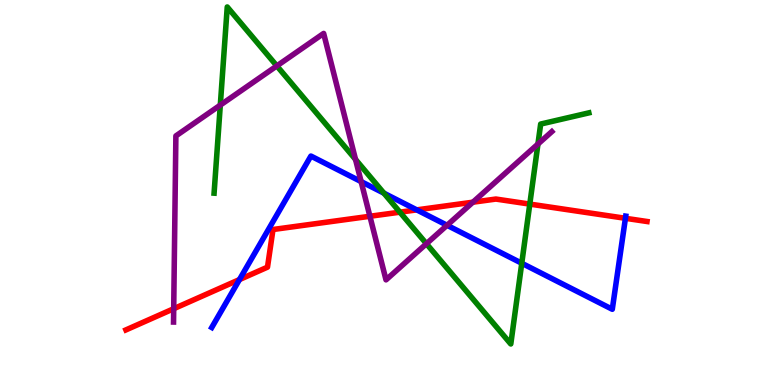[{'lines': ['blue', 'red'], 'intersections': [{'x': 3.09, 'y': 2.74}, {'x': 5.38, 'y': 4.55}, {'x': 8.07, 'y': 4.33}]}, {'lines': ['green', 'red'], 'intersections': [{'x': 5.16, 'y': 4.49}, {'x': 6.84, 'y': 4.7}]}, {'lines': ['purple', 'red'], 'intersections': [{'x': 2.24, 'y': 1.98}, {'x': 4.77, 'y': 4.38}, {'x': 6.1, 'y': 4.75}]}, {'lines': ['blue', 'green'], 'intersections': [{'x': 4.95, 'y': 4.98}, {'x': 6.73, 'y': 3.16}]}, {'lines': ['blue', 'purple'], 'intersections': [{'x': 4.66, 'y': 5.28}, {'x': 5.77, 'y': 4.15}]}, {'lines': ['green', 'purple'], 'intersections': [{'x': 2.84, 'y': 7.27}, {'x': 3.57, 'y': 8.29}, {'x': 4.59, 'y': 5.86}, {'x': 5.5, 'y': 3.67}, {'x': 6.94, 'y': 6.26}]}]